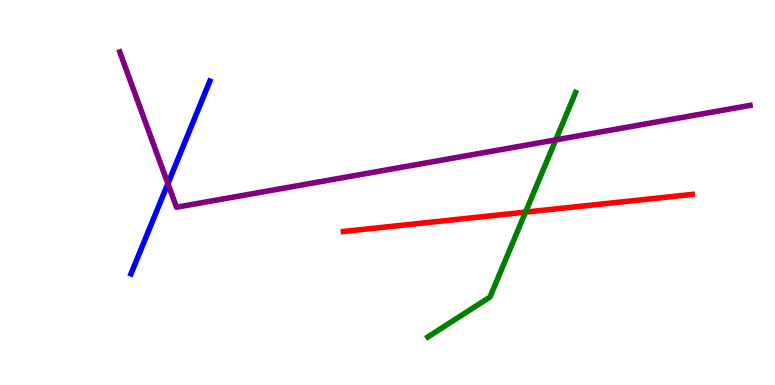[{'lines': ['blue', 'red'], 'intersections': []}, {'lines': ['green', 'red'], 'intersections': [{'x': 6.78, 'y': 4.49}]}, {'lines': ['purple', 'red'], 'intersections': []}, {'lines': ['blue', 'green'], 'intersections': []}, {'lines': ['blue', 'purple'], 'intersections': [{'x': 2.17, 'y': 5.23}]}, {'lines': ['green', 'purple'], 'intersections': [{'x': 7.17, 'y': 6.37}]}]